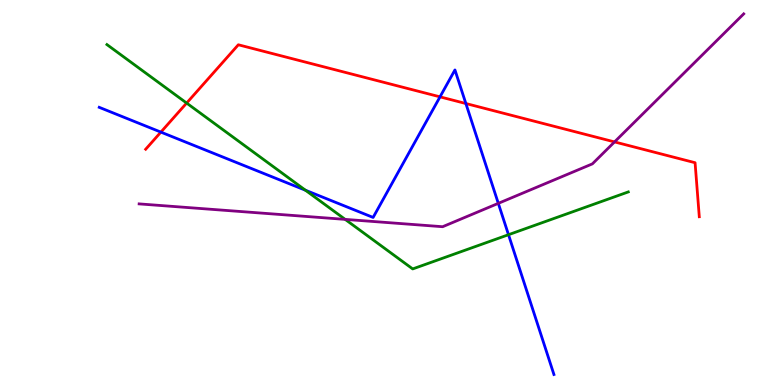[{'lines': ['blue', 'red'], 'intersections': [{'x': 2.08, 'y': 6.57}, {'x': 5.68, 'y': 7.48}, {'x': 6.01, 'y': 7.31}]}, {'lines': ['green', 'red'], 'intersections': [{'x': 2.41, 'y': 7.32}]}, {'lines': ['purple', 'red'], 'intersections': [{'x': 7.93, 'y': 6.31}]}, {'lines': ['blue', 'green'], 'intersections': [{'x': 3.94, 'y': 5.06}, {'x': 6.56, 'y': 3.9}]}, {'lines': ['blue', 'purple'], 'intersections': [{'x': 6.43, 'y': 4.72}]}, {'lines': ['green', 'purple'], 'intersections': [{'x': 4.45, 'y': 4.3}]}]